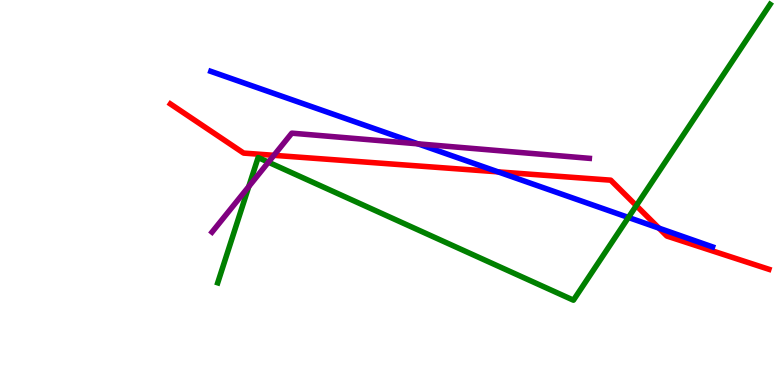[{'lines': ['blue', 'red'], 'intersections': [{'x': 6.43, 'y': 5.54}, {'x': 8.5, 'y': 4.07}]}, {'lines': ['green', 'red'], 'intersections': [{'x': 8.21, 'y': 4.66}]}, {'lines': ['purple', 'red'], 'intersections': [{'x': 3.53, 'y': 5.97}]}, {'lines': ['blue', 'green'], 'intersections': [{'x': 8.11, 'y': 4.35}]}, {'lines': ['blue', 'purple'], 'intersections': [{'x': 5.39, 'y': 6.26}]}, {'lines': ['green', 'purple'], 'intersections': [{'x': 3.21, 'y': 5.15}, {'x': 3.46, 'y': 5.79}]}]